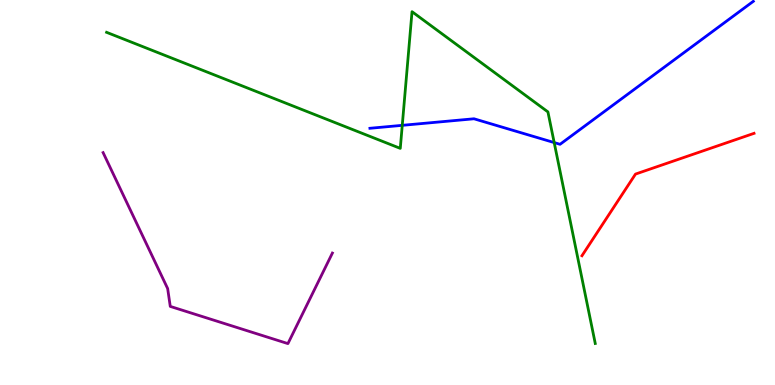[{'lines': ['blue', 'red'], 'intersections': []}, {'lines': ['green', 'red'], 'intersections': []}, {'lines': ['purple', 'red'], 'intersections': []}, {'lines': ['blue', 'green'], 'intersections': [{'x': 5.19, 'y': 6.74}, {'x': 7.15, 'y': 6.3}]}, {'lines': ['blue', 'purple'], 'intersections': []}, {'lines': ['green', 'purple'], 'intersections': []}]